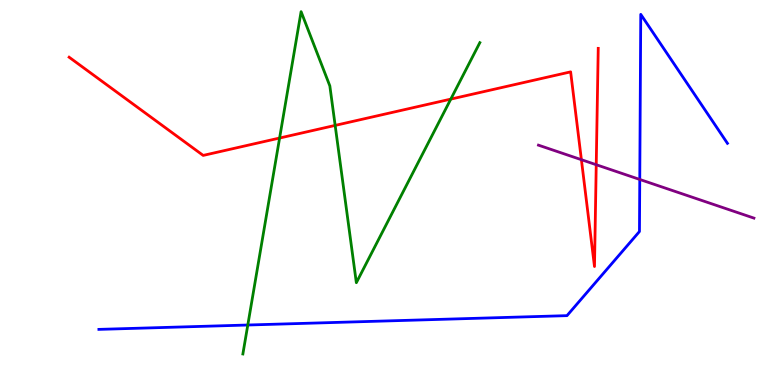[{'lines': ['blue', 'red'], 'intersections': []}, {'lines': ['green', 'red'], 'intersections': [{'x': 3.61, 'y': 6.41}, {'x': 4.32, 'y': 6.74}, {'x': 5.82, 'y': 7.43}]}, {'lines': ['purple', 'red'], 'intersections': [{'x': 7.5, 'y': 5.85}, {'x': 7.69, 'y': 5.72}]}, {'lines': ['blue', 'green'], 'intersections': [{'x': 3.2, 'y': 1.56}]}, {'lines': ['blue', 'purple'], 'intersections': [{'x': 8.26, 'y': 5.34}]}, {'lines': ['green', 'purple'], 'intersections': []}]